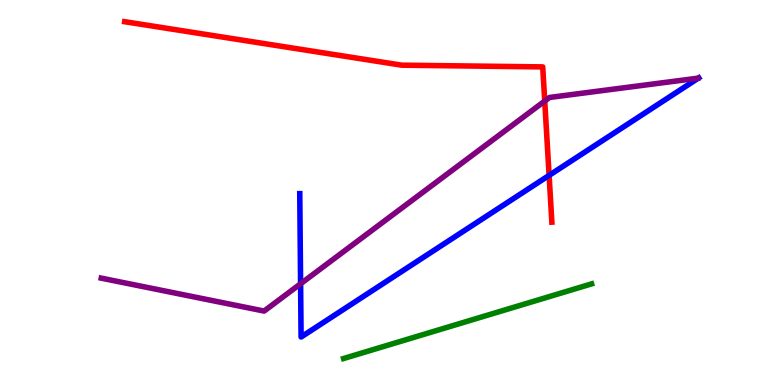[{'lines': ['blue', 'red'], 'intersections': [{'x': 7.09, 'y': 5.44}]}, {'lines': ['green', 'red'], 'intersections': []}, {'lines': ['purple', 'red'], 'intersections': [{'x': 7.03, 'y': 7.38}]}, {'lines': ['blue', 'green'], 'intersections': []}, {'lines': ['blue', 'purple'], 'intersections': [{'x': 3.88, 'y': 2.63}]}, {'lines': ['green', 'purple'], 'intersections': []}]